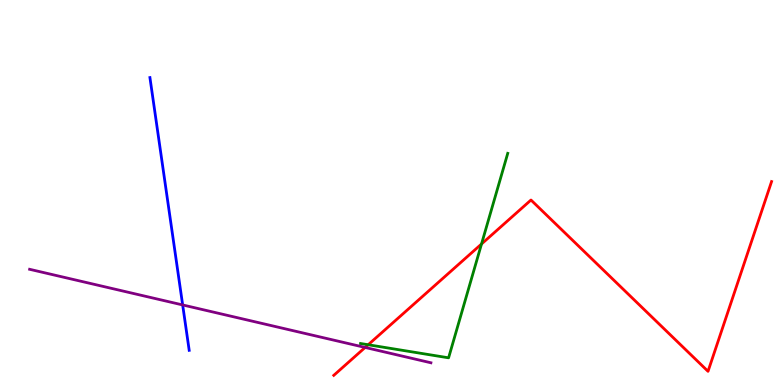[{'lines': ['blue', 'red'], 'intersections': []}, {'lines': ['green', 'red'], 'intersections': [{'x': 4.75, 'y': 1.05}, {'x': 6.21, 'y': 3.66}]}, {'lines': ['purple', 'red'], 'intersections': [{'x': 4.71, 'y': 0.975}]}, {'lines': ['blue', 'green'], 'intersections': []}, {'lines': ['blue', 'purple'], 'intersections': [{'x': 2.36, 'y': 2.08}]}, {'lines': ['green', 'purple'], 'intersections': []}]